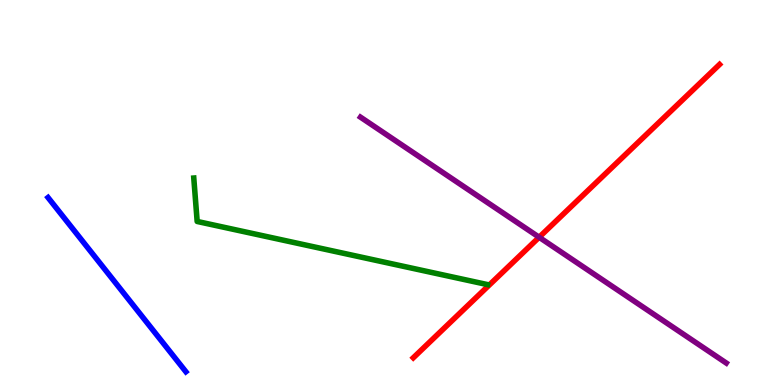[{'lines': ['blue', 'red'], 'intersections': []}, {'lines': ['green', 'red'], 'intersections': []}, {'lines': ['purple', 'red'], 'intersections': [{'x': 6.96, 'y': 3.84}]}, {'lines': ['blue', 'green'], 'intersections': []}, {'lines': ['blue', 'purple'], 'intersections': []}, {'lines': ['green', 'purple'], 'intersections': []}]